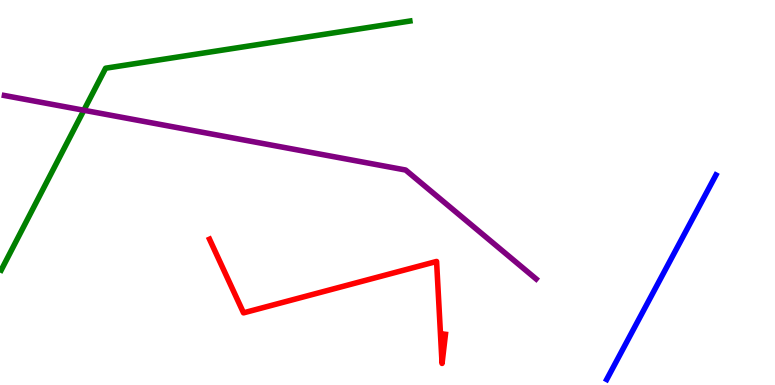[{'lines': ['blue', 'red'], 'intersections': []}, {'lines': ['green', 'red'], 'intersections': []}, {'lines': ['purple', 'red'], 'intersections': []}, {'lines': ['blue', 'green'], 'intersections': []}, {'lines': ['blue', 'purple'], 'intersections': []}, {'lines': ['green', 'purple'], 'intersections': [{'x': 1.08, 'y': 7.14}]}]